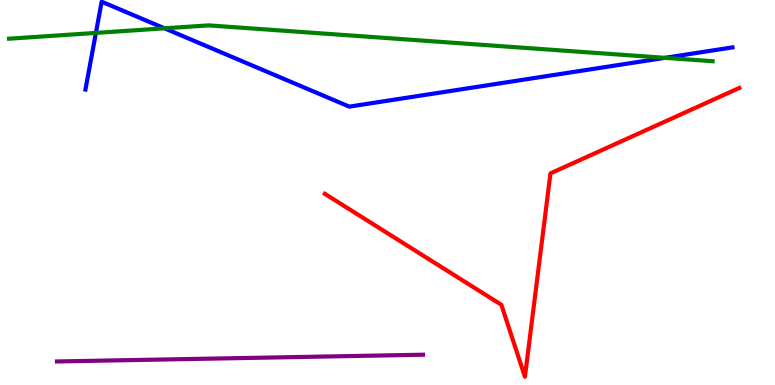[{'lines': ['blue', 'red'], 'intersections': []}, {'lines': ['green', 'red'], 'intersections': []}, {'lines': ['purple', 'red'], 'intersections': []}, {'lines': ['blue', 'green'], 'intersections': [{'x': 1.24, 'y': 9.15}, {'x': 2.12, 'y': 9.26}, {'x': 8.58, 'y': 8.5}]}, {'lines': ['blue', 'purple'], 'intersections': []}, {'lines': ['green', 'purple'], 'intersections': []}]